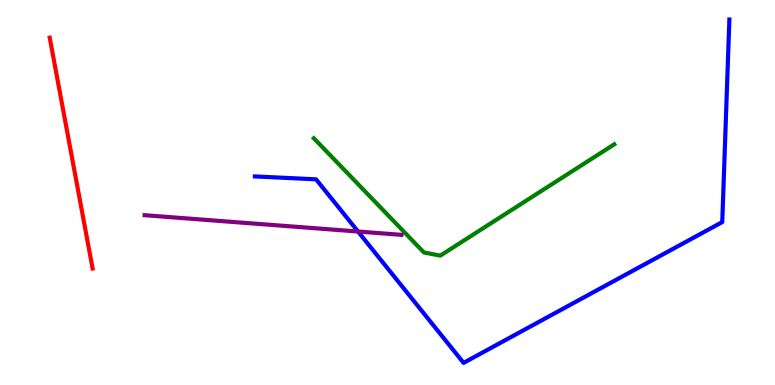[{'lines': ['blue', 'red'], 'intersections': []}, {'lines': ['green', 'red'], 'intersections': []}, {'lines': ['purple', 'red'], 'intersections': []}, {'lines': ['blue', 'green'], 'intersections': []}, {'lines': ['blue', 'purple'], 'intersections': [{'x': 4.62, 'y': 3.99}]}, {'lines': ['green', 'purple'], 'intersections': []}]